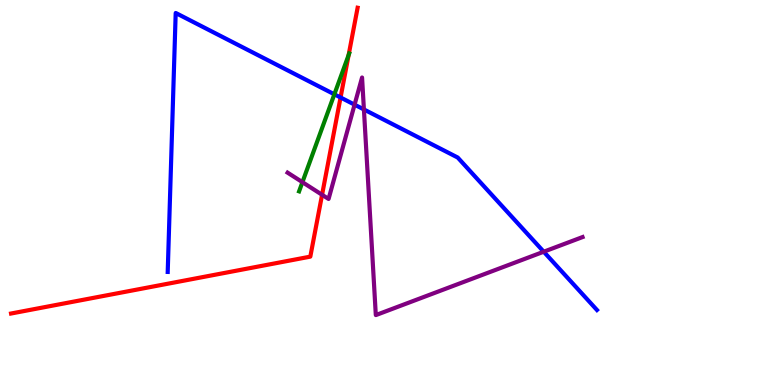[{'lines': ['blue', 'red'], 'intersections': [{'x': 4.39, 'y': 7.47}]}, {'lines': ['green', 'red'], 'intersections': [{'x': 4.5, 'y': 8.57}]}, {'lines': ['purple', 'red'], 'intersections': [{'x': 4.16, 'y': 4.94}]}, {'lines': ['blue', 'green'], 'intersections': [{'x': 4.31, 'y': 7.55}]}, {'lines': ['blue', 'purple'], 'intersections': [{'x': 4.58, 'y': 7.28}, {'x': 4.7, 'y': 7.16}, {'x': 7.02, 'y': 3.46}]}, {'lines': ['green', 'purple'], 'intersections': [{'x': 3.9, 'y': 5.27}]}]